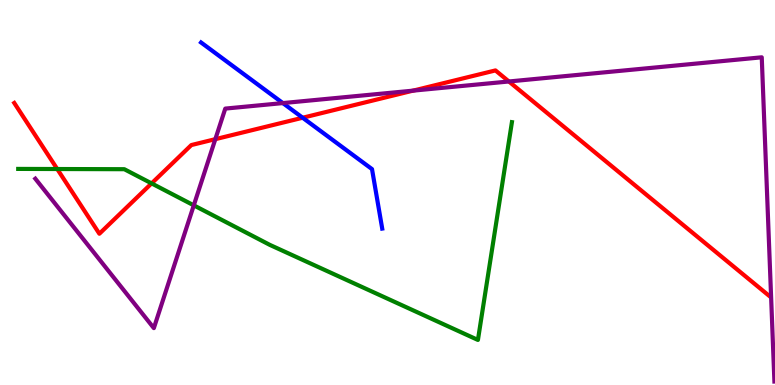[{'lines': ['blue', 'red'], 'intersections': [{'x': 3.91, 'y': 6.94}]}, {'lines': ['green', 'red'], 'intersections': [{'x': 0.739, 'y': 5.61}, {'x': 1.96, 'y': 5.24}]}, {'lines': ['purple', 'red'], 'intersections': [{'x': 2.78, 'y': 6.39}, {'x': 5.33, 'y': 7.65}, {'x': 6.57, 'y': 7.88}]}, {'lines': ['blue', 'green'], 'intersections': []}, {'lines': ['blue', 'purple'], 'intersections': [{'x': 3.65, 'y': 7.32}]}, {'lines': ['green', 'purple'], 'intersections': [{'x': 2.5, 'y': 4.67}]}]